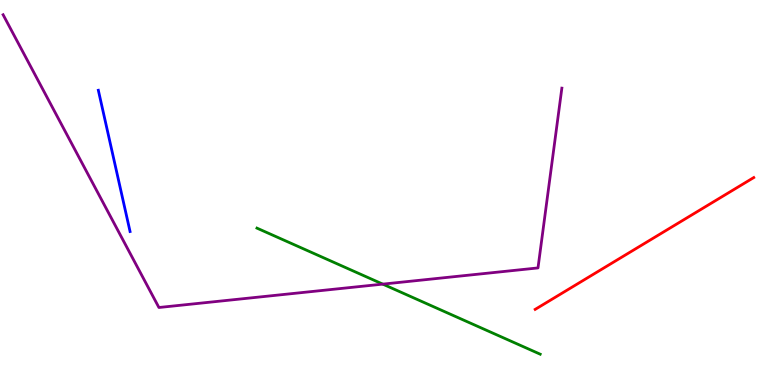[{'lines': ['blue', 'red'], 'intersections': []}, {'lines': ['green', 'red'], 'intersections': []}, {'lines': ['purple', 'red'], 'intersections': []}, {'lines': ['blue', 'green'], 'intersections': []}, {'lines': ['blue', 'purple'], 'intersections': []}, {'lines': ['green', 'purple'], 'intersections': [{'x': 4.94, 'y': 2.62}]}]